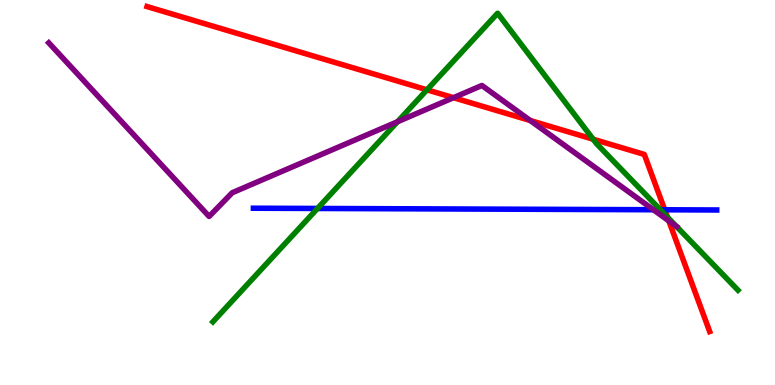[{'lines': ['blue', 'red'], 'intersections': [{'x': 8.58, 'y': 4.55}]}, {'lines': ['green', 'red'], 'intersections': [{'x': 5.51, 'y': 7.67}, {'x': 7.65, 'y': 6.38}, {'x': 8.61, 'y': 4.36}]}, {'lines': ['purple', 'red'], 'intersections': [{'x': 5.85, 'y': 7.46}, {'x': 6.84, 'y': 6.87}, {'x': 8.63, 'y': 4.26}]}, {'lines': ['blue', 'green'], 'intersections': [{'x': 4.1, 'y': 4.59}, {'x': 8.52, 'y': 4.55}]}, {'lines': ['blue', 'purple'], 'intersections': [{'x': 8.43, 'y': 4.55}]}, {'lines': ['green', 'purple'], 'intersections': [{'x': 5.13, 'y': 6.84}, {'x': 8.73, 'y': 4.12}]}]